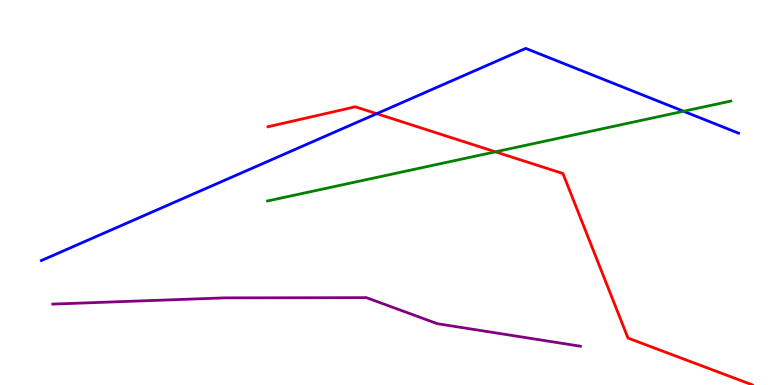[{'lines': ['blue', 'red'], 'intersections': [{'x': 4.86, 'y': 7.05}]}, {'lines': ['green', 'red'], 'intersections': [{'x': 6.39, 'y': 6.06}]}, {'lines': ['purple', 'red'], 'intersections': []}, {'lines': ['blue', 'green'], 'intersections': [{'x': 8.82, 'y': 7.11}]}, {'lines': ['blue', 'purple'], 'intersections': []}, {'lines': ['green', 'purple'], 'intersections': []}]